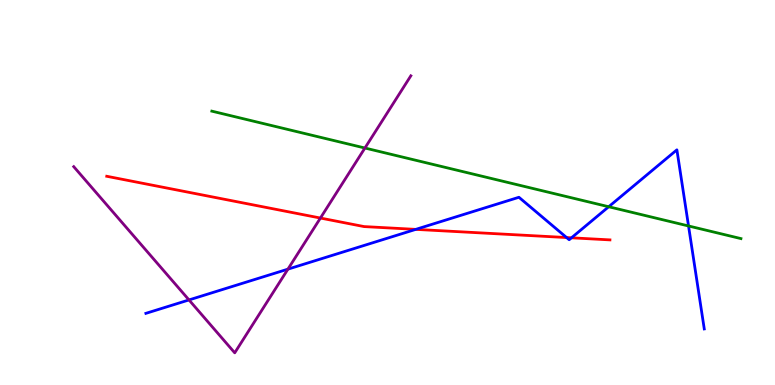[{'lines': ['blue', 'red'], 'intersections': [{'x': 5.36, 'y': 4.04}, {'x': 7.31, 'y': 3.83}, {'x': 7.37, 'y': 3.82}]}, {'lines': ['green', 'red'], 'intersections': []}, {'lines': ['purple', 'red'], 'intersections': [{'x': 4.13, 'y': 4.34}]}, {'lines': ['blue', 'green'], 'intersections': [{'x': 7.85, 'y': 4.63}, {'x': 8.88, 'y': 4.13}]}, {'lines': ['blue', 'purple'], 'intersections': [{'x': 2.44, 'y': 2.21}, {'x': 3.72, 'y': 3.01}]}, {'lines': ['green', 'purple'], 'intersections': [{'x': 4.71, 'y': 6.16}]}]